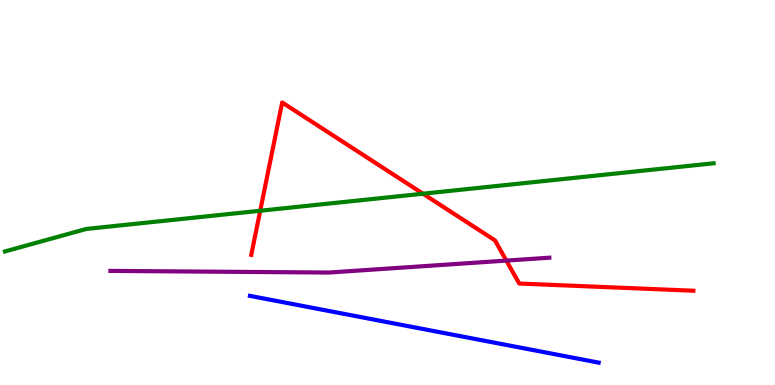[{'lines': ['blue', 'red'], 'intersections': []}, {'lines': ['green', 'red'], 'intersections': [{'x': 3.36, 'y': 4.53}, {'x': 5.46, 'y': 4.97}]}, {'lines': ['purple', 'red'], 'intersections': [{'x': 6.53, 'y': 3.23}]}, {'lines': ['blue', 'green'], 'intersections': []}, {'lines': ['blue', 'purple'], 'intersections': []}, {'lines': ['green', 'purple'], 'intersections': []}]